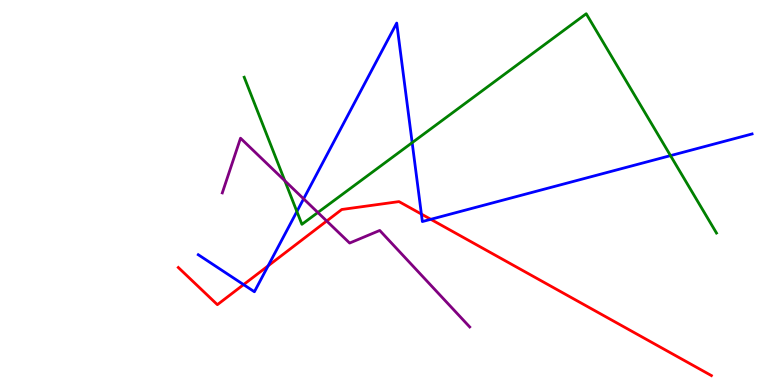[{'lines': ['blue', 'red'], 'intersections': [{'x': 3.14, 'y': 2.61}, {'x': 3.46, 'y': 3.1}, {'x': 5.44, 'y': 4.44}, {'x': 5.56, 'y': 4.3}]}, {'lines': ['green', 'red'], 'intersections': []}, {'lines': ['purple', 'red'], 'intersections': [{'x': 4.22, 'y': 4.26}]}, {'lines': ['blue', 'green'], 'intersections': [{'x': 3.83, 'y': 4.51}, {'x': 5.32, 'y': 6.29}, {'x': 8.65, 'y': 5.96}]}, {'lines': ['blue', 'purple'], 'intersections': [{'x': 3.92, 'y': 4.84}]}, {'lines': ['green', 'purple'], 'intersections': [{'x': 3.68, 'y': 5.3}, {'x': 4.1, 'y': 4.48}]}]